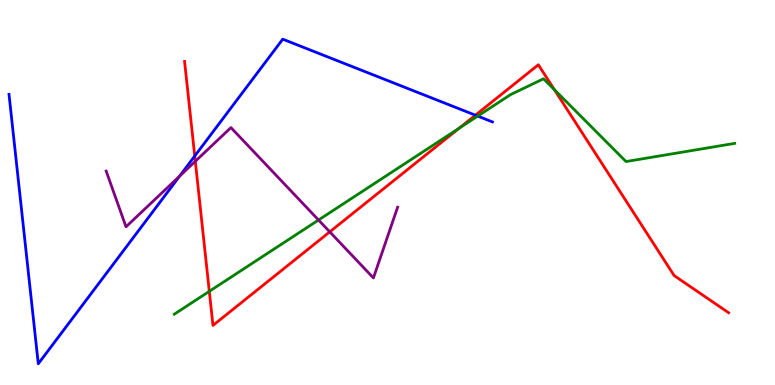[{'lines': ['blue', 'red'], 'intersections': [{'x': 2.51, 'y': 5.95}, {'x': 6.13, 'y': 7.01}]}, {'lines': ['green', 'red'], 'intersections': [{'x': 2.7, 'y': 2.43}, {'x': 5.93, 'y': 6.67}, {'x': 7.15, 'y': 7.67}]}, {'lines': ['purple', 'red'], 'intersections': [{'x': 2.52, 'y': 5.81}, {'x': 4.25, 'y': 3.98}]}, {'lines': ['blue', 'green'], 'intersections': [{'x': 6.16, 'y': 6.98}]}, {'lines': ['blue', 'purple'], 'intersections': [{'x': 2.32, 'y': 5.43}]}, {'lines': ['green', 'purple'], 'intersections': [{'x': 4.11, 'y': 4.29}]}]